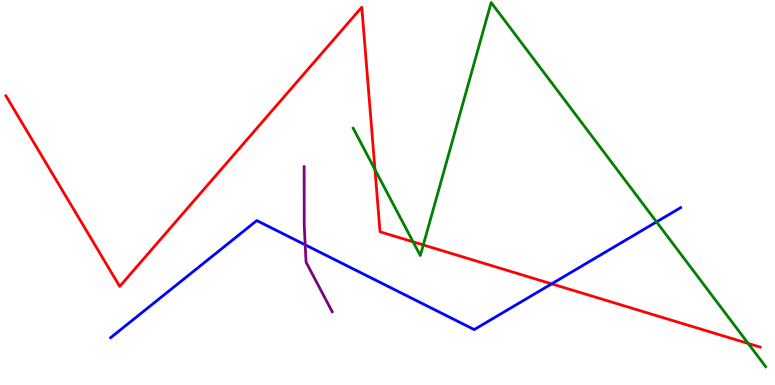[{'lines': ['blue', 'red'], 'intersections': [{'x': 7.12, 'y': 2.63}]}, {'lines': ['green', 'red'], 'intersections': [{'x': 4.84, 'y': 5.6}, {'x': 5.33, 'y': 3.72}, {'x': 5.46, 'y': 3.64}, {'x': 9.65, 'y': 1.08}]}, {'lines': ['purple', 'red'], 'intersections': []}, {'lines': ['blue', 'green'], 'intersections': [{'x': 8.47, 'y': 4.24}]}, {'lines': ['blue', 'purple'], 'intersections': [{'x': 3.94, 'y': 3.64}]}, {'lines': ['green', 'purple'], 'intersections': []}]